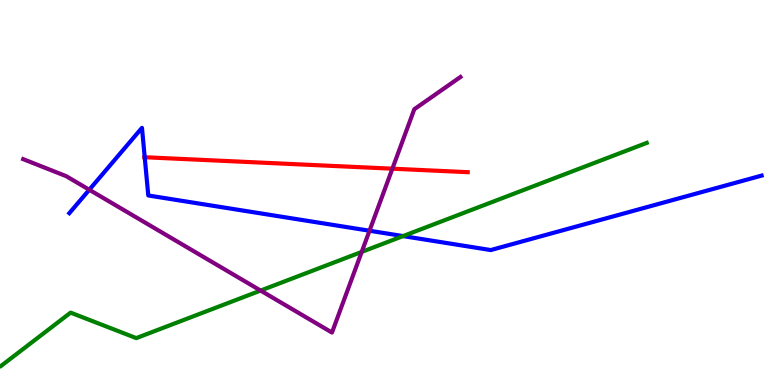[{'lines': ['blue', 'red'], 'intersections': [{'x': 1.87, 'y': 5.92}]}, {'lines': ['green', 'red'], 'intersections': []}, {'lines': ['purple', 'red'], 'intersections': [{'x': 5.06, 'y': 5.62}]}, {'lines': ['blue', 'green'], 'intersections': [{'x': 5.2, 'y': 3.87}]}, {'lines': ['blue', 'purple'], 'intersections': [{'x': 1.15, 'y': 5.07}, {'x': 4.77, 'y': 4.01}]}, {'lines': ['green', 'purple'], 'intersections': [{'x': 3.36, 'y': 2.45}, {'x': 4.67, 'y': 3.46}]}]